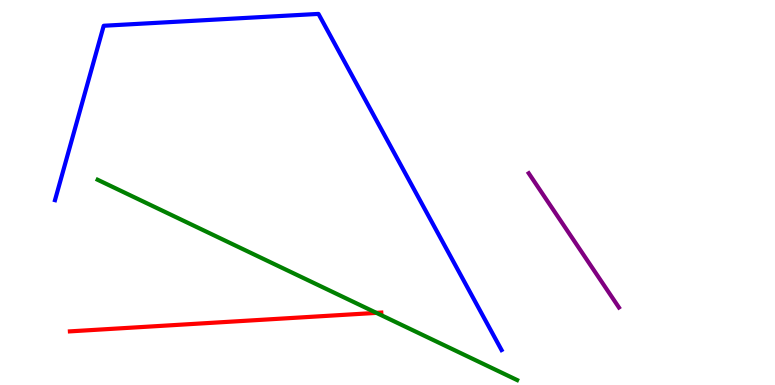[{'lines': ['blue', 'red'], 'intersections': []}, {'lines': ['green', 'red'], 'intersections': [{'x': 4.86, 'y': 1.87}]}, {'lines': ['purple', 'red'], 'intersections': []}, {'lines': ['blue', 'green'], 'intersections': []}, {'lines': ['blue', 'purple'], 'intersections': []}, {'lines': ['green', 'purple'], 'intersections': []}]